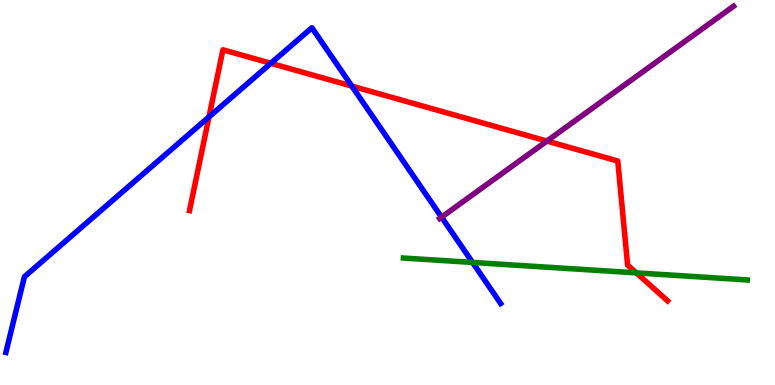[{'lines': ['blue', 'red'], 'intersections': [{'x': 2.7, 'y': 6.96}, {'x': 3.49, 'y': 8.36}, {'x': 4.54, 'y': 7.76}]}, {'lines': ['green', 'red'], 'intersections': [{'x': 8.21, 'y': 2.91}]}, {'lines': ['purple', 'red'], 'intersections': [{'x': 7.06, 'y': 6.34}]}, {'lines': ['blue', 'green'], 'intersections': [{'x': 6.1, 'y': 3.18}]}, {'lines': ['blue', 'purple'], 'intersections': [{'x': 5.7, 'y': 4.36}]}, {'lines': ['green', 'purple'], 'intersections': []}]